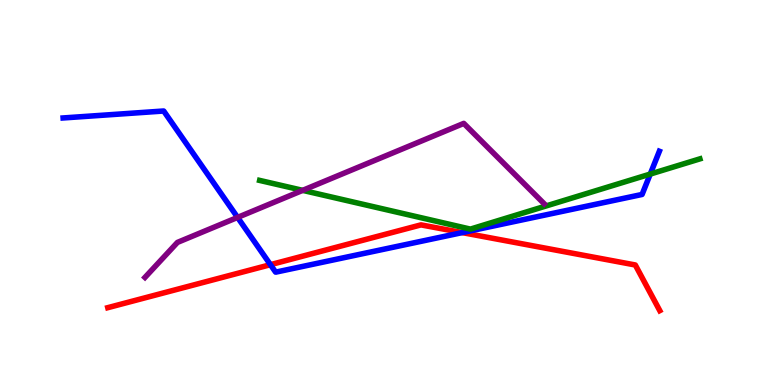[{'lines': ['blue', 'red'], 'intersections': [{'x': 3.49, 'y': 3.13}, {'x': 5.96, 'y': 3.96}]}, {'lines': ['green', 'red'], 'intersections': []}, {'lines': ['purple', 'red'], 'intersections': []}, {'lines': ['blue', 'green'], 'intersections': [{'x': 8.39, 'y': 5.48}]}, {'lines': ['blue', 'purple'], 'intersections': [{'x': 3.07, 'y': 4.35}]}, {'lines': ['green', 'purple'], 'intersections': [{'x': 3.91, 'y': 5.06}]}]